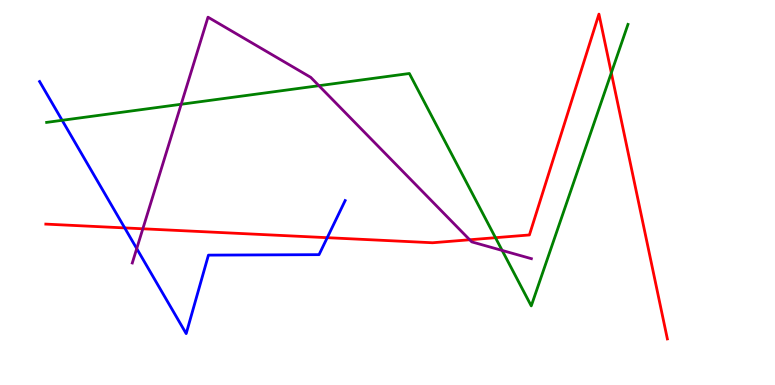[{'lines': ['blue', 'red'], 'intersections': [{'x': 1.61, 'y': 4.08}, {'x': 4.22, 'y': 3.83}]}, {'lines': ['green', 'red'], 'intersections': [{'x': 6.39, 'y': 3.83}, {'x': 7.89, 'y': 8.11}]}, {'lines': ['purple', 'red'], 'intersections': [{'x': 1.84, 'y': 4.06}, {'x': 6.06, 'y': 3.77}]}, {'lines': ['blue', 'green'], 'intersections': [{'x': 0.802, 'y': 6.88}]}, {'lines': ['blue', 'purple'], 'intersections': [{'x': 1.76, 'y': 3.54}]}, {'lines': ['green', 'purple'], 'intersections': [{'x': 2.34, 'y': 7.29}, {'x': 4.12, 'y': 7.77}, {'x': 6.48, 'y': 3.5}]}]